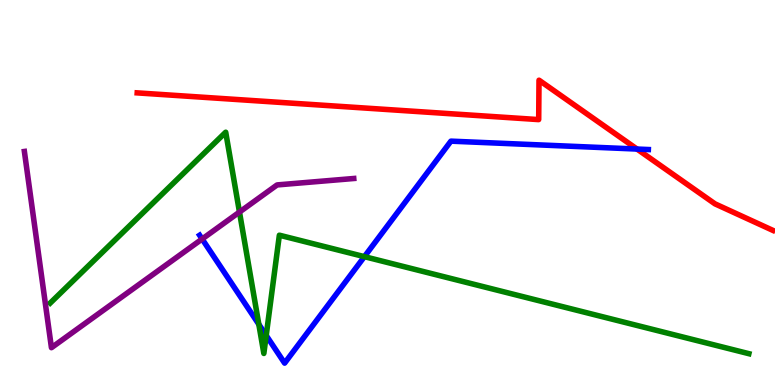[{'lines': ['blue', 'red'], 'intersections': [{'x': 8.22, 'y': 6.13}]}, {'lines': ['green', 'red'], 'intersections': []}, {'lines': ['purple', 'red'], 'intersections': []}, {'lines': ['blue', 'green'], 'intersections': [{'x': 3.34, 'y': 1.58}, {'x': 3.43, 'y': 1.29}, {'x': 4.7, 'y': 3.33}]}, {'lines': ['blue', 'purple'], 'intersections': [{'x': 2.61, 'y': 3.79}]}, {'lines': ['green', 'purple'], 'intersections': [{'x': 3.09, 'y': 4.49}]}]